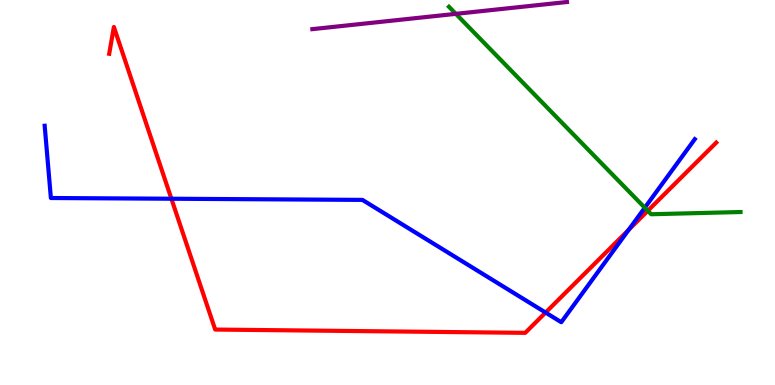[{'lines': ['blue', 'red'], 'intersections': [{'x': 2.21, 'y': 4.84}, {'x': 7.04, 'y': 1.88}, {'x': 8.11, 'y': 4.03}]}, {'lines': ['green', 'red'], 'intersections': [{'x': 8.36, 'y': 4.52}]}, {'lines': ['purple', 'red'], 'intersections': []}, {'lines': ['blue', 'green'], 'intersections': [{'x': 8.32, 'y': 4.6}]}, {'lines': ['blue', 'purple'], 'intersections': []}, {'lines': ['green', 'purple'], 'intersections': [{'x': 5.88, 'y': 9.64}]}]